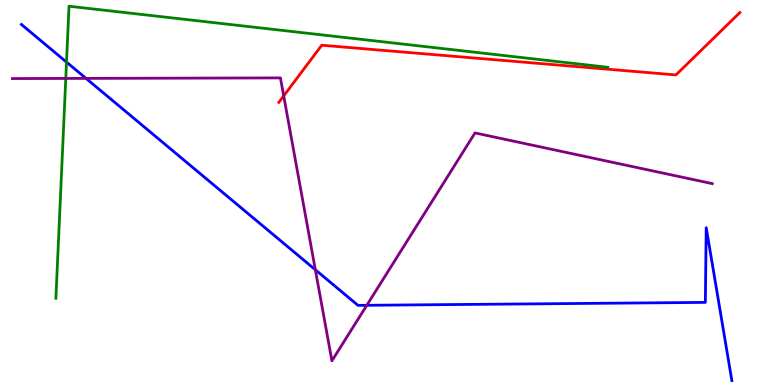[{'lines': ['blue', 'red'], 'intersections': []}, {'lines': ['green', 'red'], 'intersections': []}, {'lines': ['purple', 'red'], 'intersections': [{'x': 3.66, 'y': 7.51}]}, {'lines': ['blue', 'green'], 'intersections': [{'x': 0.858, 'y': 8.39}]}, {'lines': ['blue', 'purple'], 'intersections': [{'x': 1.11, 'y': 7.96}, {'x': 4.07, 'y': 2.99}, {'x': 4.73, 'y': 2.07}]}, {'lines': ['green', 'purple'], 'intersections': [{'x': 0.849, 'y': 7.96}]}]